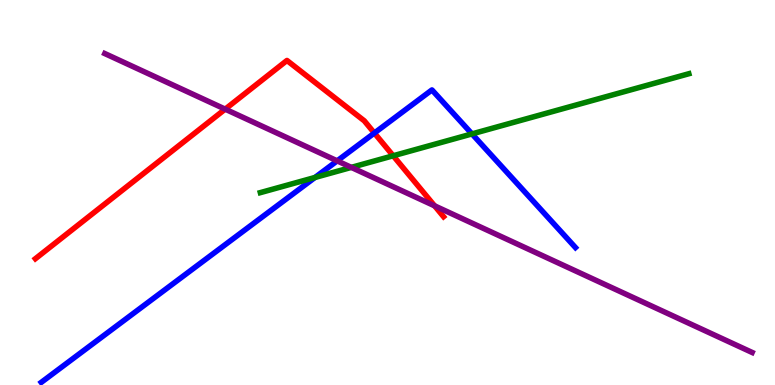[{'lines': ['blue', 'red'], 'intersections': [{'x': 4.83, 'y': 6.54}]}, {'lines': ['green', 'red'], 'intersections': [{'x': 5.07, 'y': 5.95}]}, {'lines': ['purple', 'red'], 'intersections': [{'x': 2.91, 'y': 7.16}, {'x': 5.61, 'y': 4.65}]}, {'lines': ['blue', 'green'], 'intersections': [{'x': 4.06, 'y': 5.39}, {'x': 6.09, 'y': 6.52}]}, {'lines': ['blue', 'purple'], 'intersections': [{'x': 4.35, 'y': 5.82}]}, {'lines': ['green', 'purple'], 'intersections': [{'x': 4.53, 'y': 5.65}]}]